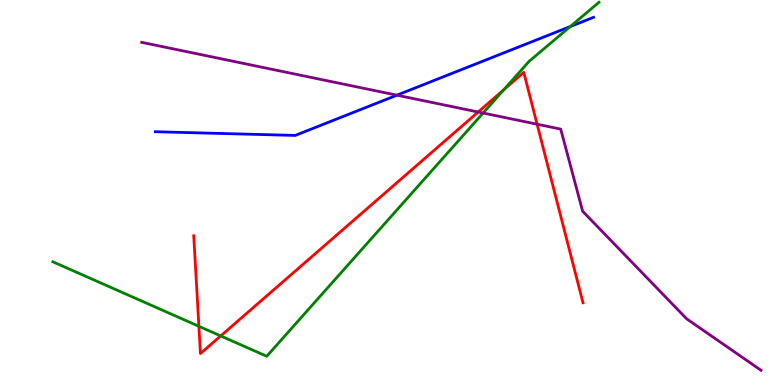[{'lines': ['blue', 'red'], 'intersections': []}, {'lines': ['green', 'red'], 'intersections': [{'x': 2.57, 'y': 1.52}, {'x': 2.85, 'y': 1.27}, {'x': 6.5, 'y': 7.68}]}, {'lines': ['purple', 'red'], 'intersections': [{'x': 6.17, 'y': 7.09}, {'x': 6.93, 'y': 6.77}]}, {'lines': ['blue', 'green'], 'intersections': [{'x': 7.36, 'y': 9.31}]}, {'lines': ['blue', 'purple'], 'intersections': [{'x': 5.12, 'y': 7.53}]}, {'lines': ['green', 'purple'], 'intersections': [{'x': 6.23, 'y': 7.06}]}]